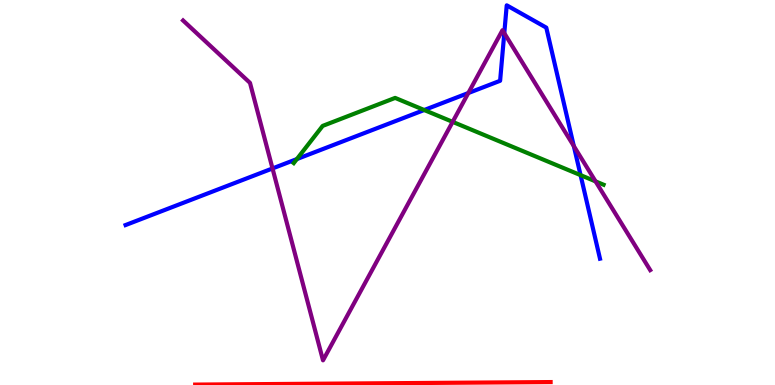[{'lines': ['blue', 'red'], 'intersections': []}, {'lines': ['green', 'red'], 'intersections': []}, {'lines': ['purple', 'red'], 'intersections': []}, {'lines': ['blue', 'green'], 'intersections': [{'x': 3.83, 'y': 5.87}, {'x': 5.47, 'y': 7.14}, {'x': 7.49, 'y': 5.45}]}, {'lines': ['blue', 'purple'], 'intersections': [{'x': 3.52, 'y': 5.62}, {'x': 6.04, 'y': 7.58}, {'x': 6.51, 'y': 9.14}, {'x': 7.4, 'y': 6.21}]}, {'lines': ['green', 'purple'], 'intersections': [{'x': 5.84, 'y': 6.83}, {'x': 7.68, 'y': 5.29}]}]